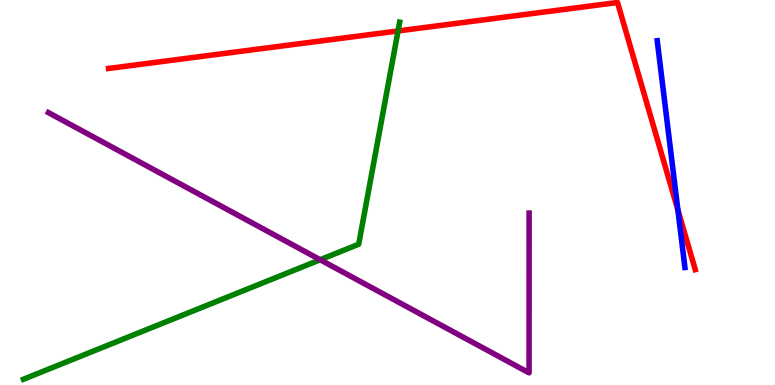[{'lines': ['blue', 'red'], 'intersections': [{'x': 8.75, 'y': 4.55}]}, {'lines': ['green', 'red'], 'intersections': [{'x': 5.14, 'y': 9.2}]}, {'lines': ['purple', 'red'], 'intersections': []}, {'lines': ['blue', 'green'], 'intersections': []}, {'lines': ['blue', 'purple'], 'intersections': []}, {'lines': ['green', 'purple'], 'intersections': [{'x': 4.13, 'y': 3.25}]}]